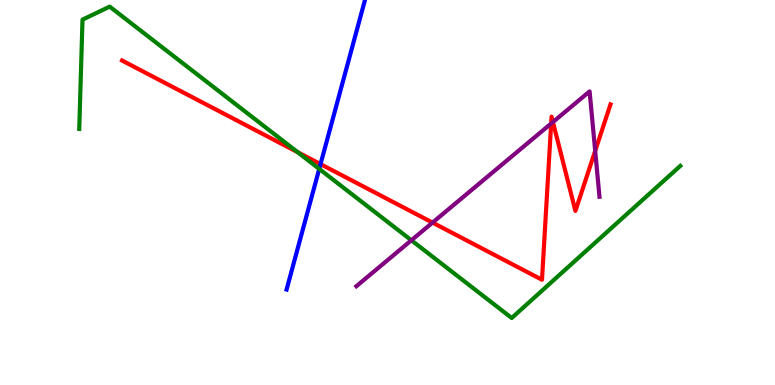[{'lines': ['blue', 'red'], 'intersections': [{'x': 4.14, 'y': 5.74}]}, {'lines': ['green', 'red'], 'intersections': [{'x': 3.84, 'y': 6.05}]}, {'lines': ['purple', 'red'], 'intersections': [{'x': 5.58, 'y': 4.22}, {'x': 7.11, 'y': 6.79}, {'x': 7.13, 'y': 6.83}, {'x': 7.68, 'y': 6.08}]}, {'lines': ['blue', 'green'], 'intersections': [{'x': 4.12, 'y': 5.61}]}, {'lines': ['blue', 'purple'], 'intersections': []}, {'lines': ['green', 'purple'], 'intersections': [{'x': 5.31, 'y': 3.76}]}]